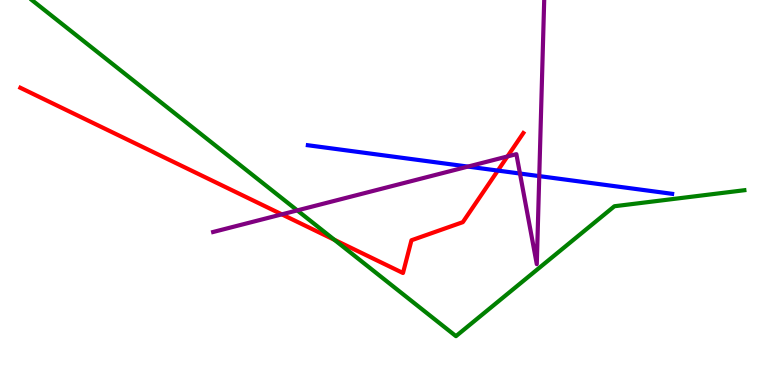[{'lines': ['blue', 'red'], 'intersections': [{'x': 6.42, 'y': 5.57}]}, {'lines': ['green', 'red'], 'intersections': [{'x': 4.31, 'y': 3.77}]}, {'lines': ['purple', 'red'], 'intersections': [{'x': 3.64, 'y': 4.43}, {'x': 6.55, 'y': 5.94}]}, {'lines': ['blue', 'green'], 'intersections': []}, {'lines': ['blue', 'purple'], 'intersections': [{'x': 6.04, 'y': 5.67}, {'x': 6.71, 'y': 5.49}, {'x': 6.96, 'y': 5.43}]}, {'lines': ['green', 'purple'], 'intersections': [{'x': 3.84, 'y': 4.54}]}]